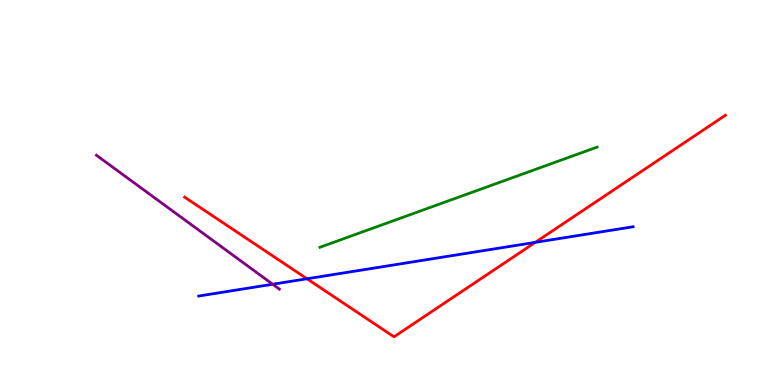[{'lines': ['blue', 'red'], 'intersections': [{'x': 3.96, 'y': 2.76}, {'x': 6.91, 'y': 3.71}]}, {'lines': ['green', 'red'], 'intersections': []}, {'lines': ['purple', 'red'], 'intersections': []}, {'lines': ['blue', 'green'], 'intersections': []}, {'lines': ['blue', 'purple'], 'intersections': [{'x': 3.52, 'y': 2.62}]}, {'lines': ['green', 'purple'], 'intersections': []}]